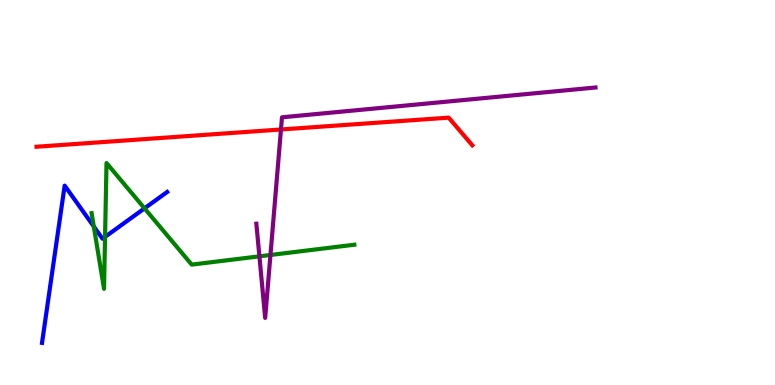[{'lines': ['blue', 'red'], 'intersections': []}, {'lines': ['green', 'red'], 'intersections': []}, {'lines': ['purple', 'red'], 'intersections': [{'x': 3.63, 'y': 6.64}]}, {'lines': ['blue', 'green'], 'intersections': [{'x': 1.21, 'y': 4.12}, {'x': 1.36, 'y': 3.85}, {'x': 1.86, 'y': 4.59}]}, {'lines': ['blue', 'purple'], 'intersections': []}, {'lines': ['green', 'purple'], 'intersections': [{'x': 3.35, 'y': 3.34}, {'x': 3.49, 'y': 3.38}]}]